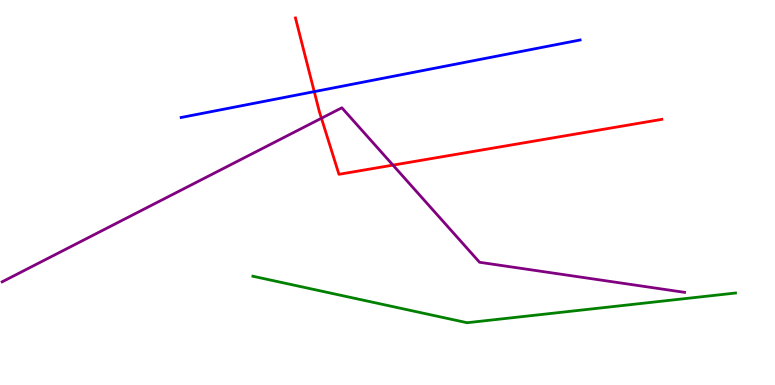[{'lines': ['blue', 'red'], 'intersections': [{'x': 4.05, 'y': 7.62}]}, {'lines': ['green', 'red'], 'intersections': []}, {'lines': ['purple', 'red'], 'intersections': [{'x': 4.15, 'y': 6.93}, {'x': 5.07, 'y': 5.71}]}, {'lines': ['blue', 'green'], 'intersections': []}, {'lines': ['blue', 'purple'], 'intersections': []}, {'lines': ['green', 'purple'], 'intersections': []}]